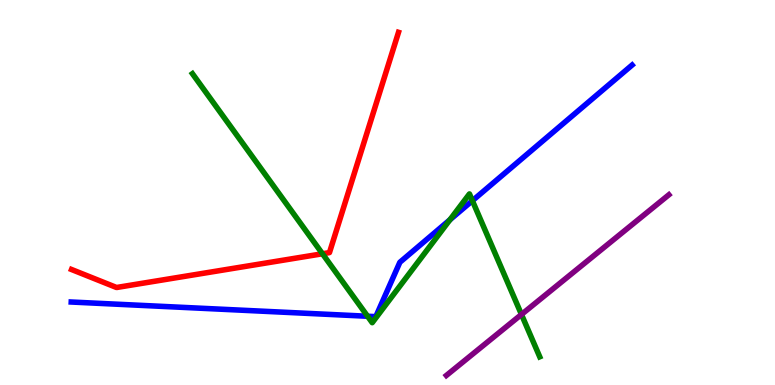[{'lines': ['blue', 'red'], 'intersections': []}, {'lines': ['green', 'red'], 'intersections': [{'x': 4.16, 'y': 3.41}]}, {'lines': ['purple', 'red'], 'intersections': []}, {'lines': ['blue', 'green'], 'intersections': [{'x': 4.74, 'y': 1.79}, {'x': 5.81, 'y': 4.29}, {'x': 6.1, 'y': 4.79}]}, {'lines': ['blue', 'purple'], 'intersections': []}, {'lines': ['green', 'purple'], 'intersections': [{'x': 6.73, 'y': 1.83}]}]